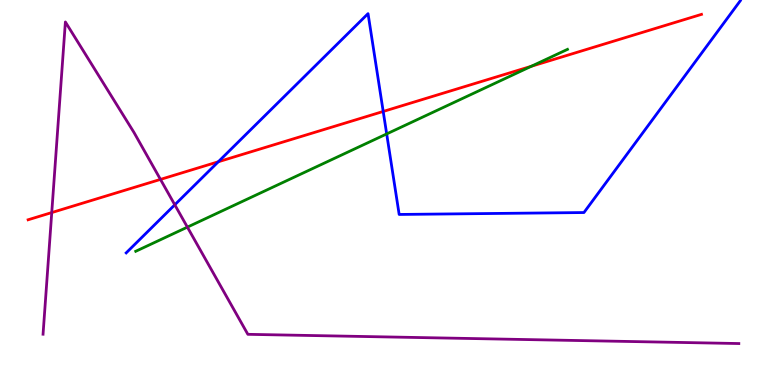[{'lines': ['blue', 'red'], 'intersections': [{'x': 2.82, 'y': 5.8}, {'x': 4.94, 'y': 7.1}]}, {'lines': ['green', 'red'], 'intersections': [{'x': 6.86, 'y': 8.28}]}, {'lines': ['purple', 'red'], 'intersections': [{'x': 0.668, 'y': 4.48}, {'x': 2.07, 'y': 5.34}]}, {'lines': ['blue', 'green'], 'intersections': [{'x': 4.99, 'y': 6.52}]}, {'lines': ['blue', 'purple'], 'intersections': [{'x': 2.26, 'y': 4.68}]}, {'lines': ['green', 'purple'], 'intersections': [{'x': 2.42, 'y': 4.1}]}]